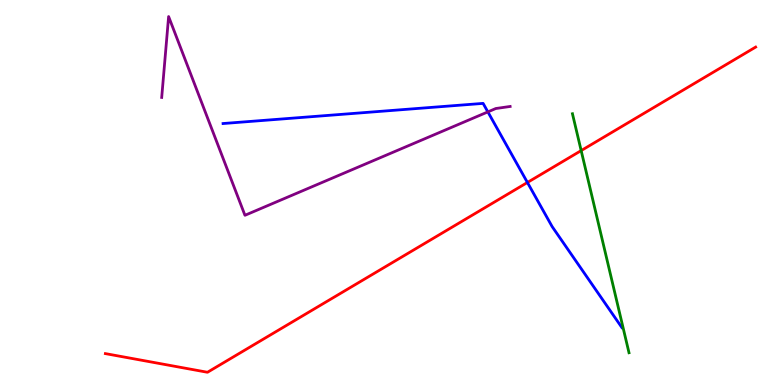[{'lines': ['blue', 'red'], 'intersections': [{'x': 6.81, 'y': 5.26}]}, {'lines': ['green', 'red'], 'intersections': [{'x': 7.5, 'y': 6.09}]}, {'lines': ['purple', 'red'], 'intersections': []}, {'lines': ['blue', 'green'], 'intersections': []}, {'lines': ['blue', 'purple'], 'intersections': [{'x': 6.3, 'y': 7.09}]}, {'lines': ['green', 'purple'], 'intersections': []}]